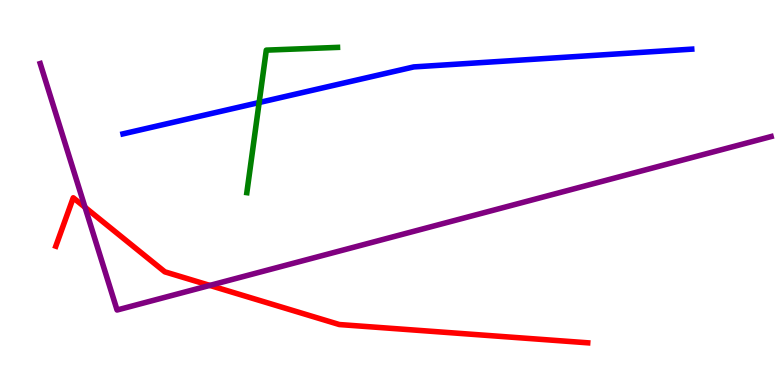[{'lines': ['blue', 'red'], 'intersections': []}, {'lines': ['green', 'red'], 'intersections': []}, {'lines': ['purple', 'red'], 'intersections': [{'x': 1.1, 'y': 4.61}, {'x': 2.71, 'y': 2.59}]}, {'lines': ['blue', 'green'], 'intersections': [{'x': 3.34, 'y': 7.34}]}, {'lines': ['blue', 'purple'], 'intersections': []}, {'lines': ['green', 'purple'], 'intersections': []}]